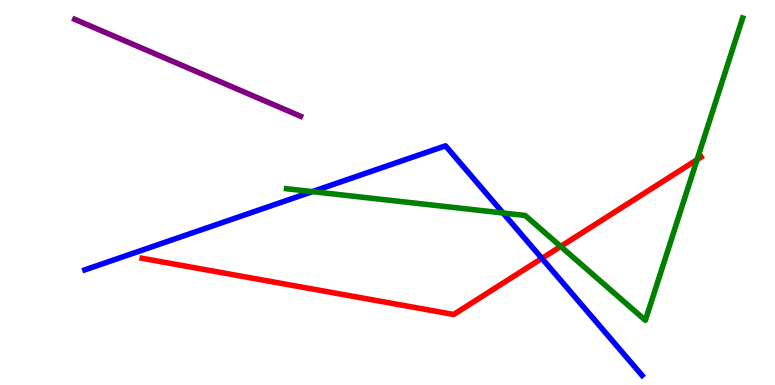[{'lines': ['blue', 'red'], 'intersections': [{'x': 6.99, 'y': 3.29}]}, {'lines': ['green', 'red'], 'intersections': [{'x': 7.23, 'y': 3.6}, {'x': 8.99, 'y': 5.85}]}, {'lines': ['purple', 'red'], 'intersections': []}, {'lines': ['blue', 'green'], 'intersections': [{'x': 4.03, 'y': 5.02}, {'x': 6.49, 'y': 4.47}]}, {'lines': ['blue', 'purple'], 'intersections': []}, {'lines': ['green', 'purple'], 'intersections': []}]